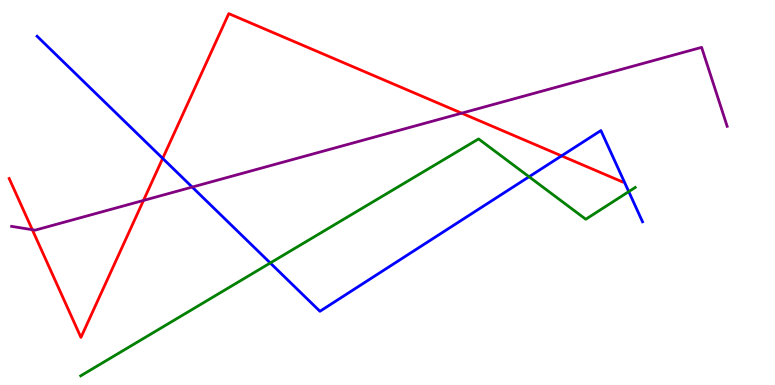[{'lines': ['blue', 'red'], 'intersections': [{'x': 2.1, 'y': 5.89}, {'x': 7.25, 'y': 5.95}]}, {'lines': ['green', 'red'], 'intersections': []}, {'lines': ['purple', 'red'], 'intersections': [{'x': 0.417, 'y': 4.03}, {'x': 1.85, 'y': 4.79}, {'x': 5.96, 'y': 7.06}]}, {'lines': ['blue', 'green'], 'intersections': [{'x': 3.49, 'y': 3.17}, {'x': 6.83, 'y': 5.41}, {'x': 8.11, 'y': 5.02}]}, {'lines': ['blue', 'purple'], 'intersections': [{'x': 2.48, 'y': 5.14}]}, {'lines': ['green', 'purple'], 'intersections': []}]